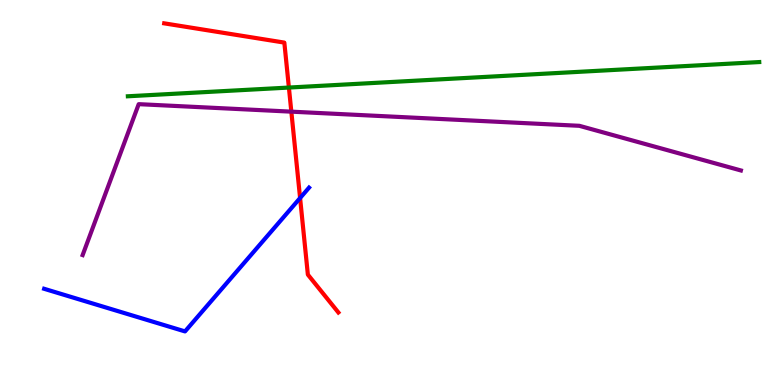[{'lines': ['blue', 'red'], 'intersections': [{'x': 3.87, 'y': 4.86}]}, {'lines': ['green', 'red'], 'intersections': [{'x': 3.73, 'y': 7.73}]}, {'lines': ['purple', 'red'], 'intersections': [{'x': 3.76, 'y': 7.1}]}, {'lines': ['blue', 'green'], 'intersections': []}, {'lines': ['blue', 'purple'], 'intersections': []}, {'lines': ['green', 'purple'], 'intersections': []}]